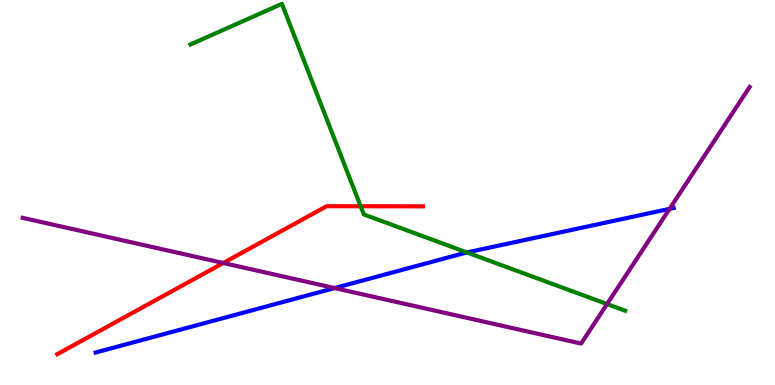[{'lines': ['blue', 'red'], 'intersections': []}, {'lines': ['green', 'red'], 'intersections': [{'x': 4.65, 'y': 4.64}]}, {'lines': ['purple', 'red'], 'intersections': [{'x': 2.88, 'y': 3.17}]}, {'lines': ['blue', 'green'], 'intersections': [{'x': 6.02, 'y': 3.44}]}, {'lines': ['blue', 'purple'], 'intersections': [{'x': 4.32, 'y': 2.52}, {'x': 8.64, 'y': 4.58}]}, {'lines': ['green', 'purple'], 'intersections': [{'x': 7.83, 'y': 2.1}]}]